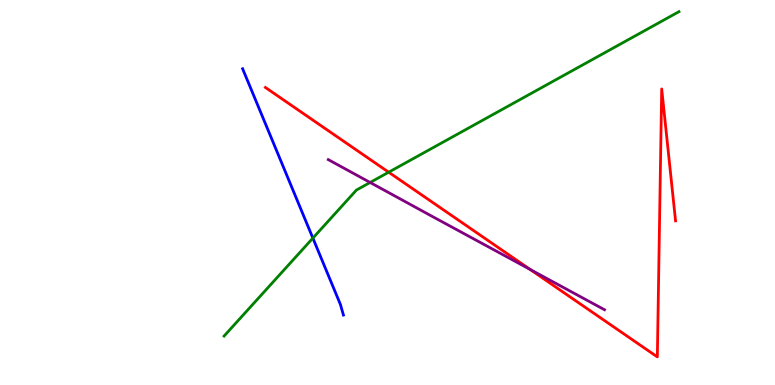[{'lines': ['blue', 'red'], 'intersections': []}, {'lines': ['green', 'red'], 'intersections': [{'x': 5.02, 'y': 5.53}]}, {'lines': ['purple', 'red'], 'intersections': [{'x': 6.84, 'y': 3.0}]}, {'lines': ['blue', 'green'], 'intersections': [{'x': 4.04, 'y': 3.82}]}, {'lines': ['blue', 'purple'], 'intersections': []}, {'lines': ['green', 'purple'], 'intersections': [{'x': 4.78, 'y': 5.26}]}]